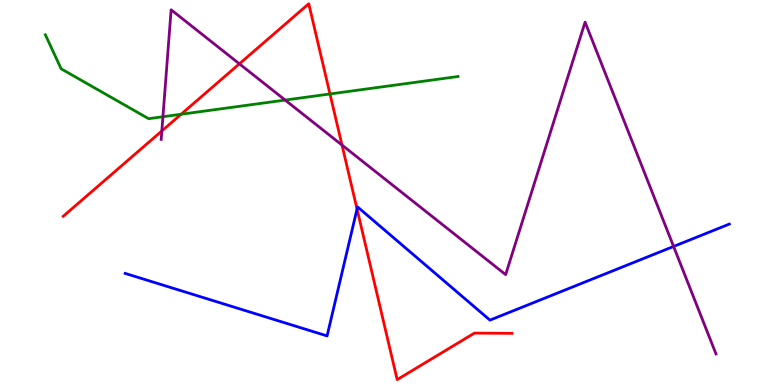[{'lines': ['blue', 'red'], 'intersections': [{'x': 4.61, 'y': 4.57}]}, {'lines': ['green', 'red'], 'intersections': [{'x': 2.34, 'y': 7.03}, {'x': 4.26, 'y': 7.56}]}, {'lines': ['purple', 'red'], 'intersections': [{'x': 2.09, 'y': 6.6}, {'x': 3.09, 'y': 8.34}, {'x': 4.41, 'y': 6.23}]}, {'lines': ['blue', 'green'], 'intersections': []}, {'lines': ['blue', 'purple'], 'intersections': [{'x': 8.69, 'y': 3.6}]}, {'lines': ['green', 'purple'], 'intersections': [{'x': 2.1, 'y': 6.97}, {'x': 3.68, 'y': 7.4}]}]